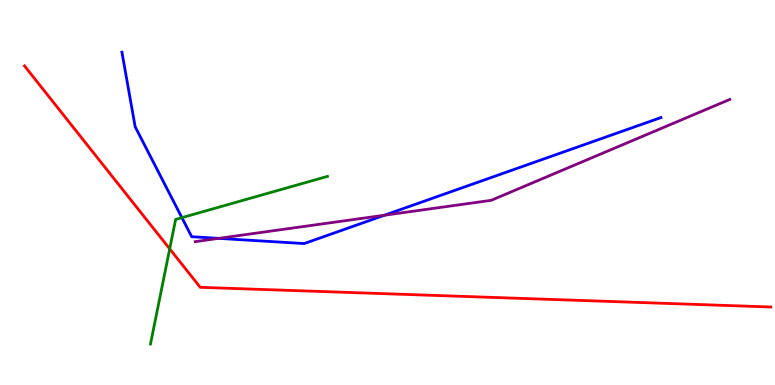[{'lines': ['blue', 'red'], 'intersections': []}, {'lines': ['green', 'red'], 'intersections': [{'x': 2.19, 'y': 3.54}]}, {'lines': ['purple', 'red'], 'intersections': []}, {'lines': ['blue', 'green'], 'intersections': [{'x': 2.35, 'y': 4.35}]}, {'lines': ['blue', 'purple'], 'intersections': [{'x': 2.82, 'y': 3.81}, {'x': 4.96, 'y': 4.41}]}, {'lines': ['green', 'purple'], 'intersections': []}]